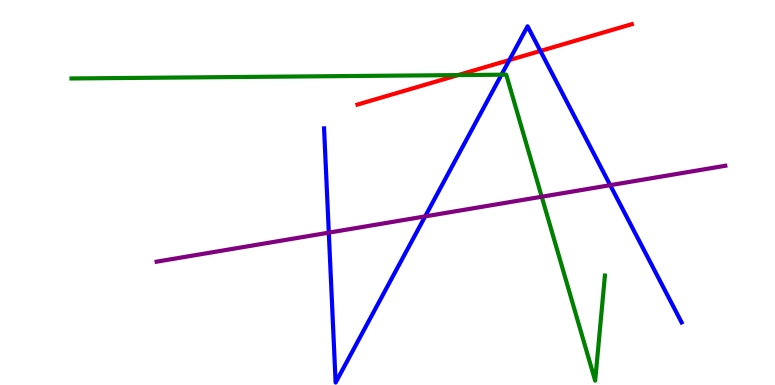[{'lines': ['blue', 'red'], 'intersections': [{'x': 6.57, 'y': 8.44}, {'x': 6.97, 'y': 8.68}]}, {'lines': ['green', 'red'], 'intersections': [{'x': 5.91, 'y': 8.05}]}, {'lines': ['purple', 'red'], 'intersections': []}, {'lines': ['blue', 'green'], 'intersections': [{'x': 6.47, 'y': 8.06}]}, {'lines': ['blue', 'purple'], 'intersections': [{'x': 4.24, 'y': 3.96}, {'x': 5.49, 'y': 4.38}, {'x': 7.87, 'y': 5.19}]}, {'lines': ['green', 'purple'], 'intersections': [{'x': 6.99, 'y': 4.89}]}]